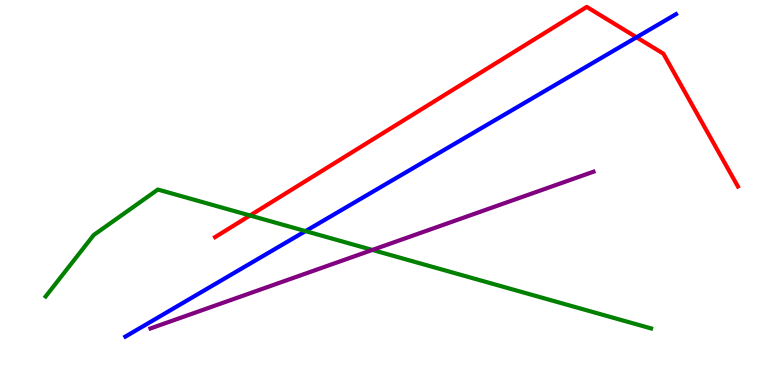[{'lines': ['blue', 'red'], 'intersections': [{'x': 8.21, 'y': 9.03}]}, {'lines': ['green', 'red'], 'intersections': [{'x': 3.23, 'y': 4.4}]}, {'lines': ['purple', 'red'], 'intersections': []}, {'lines': ['blue', 'green'], 'intersections': [{'x': 3.94, 'y': 4.0}]}, {'lines': ['blue', 'purple'], 'intersections': []}, {'lines': ['green', 'purple'], 'intersections': [{'x': 4.8, 'y': 3.51}]}]